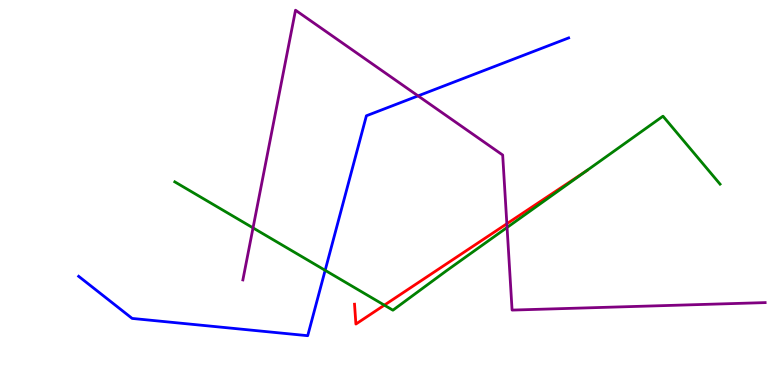[{'lines': ['blue', 'red'], 'intersections': []}, {'lines': ['green', 'red'], 'intersections': [{'x': 4.96, 'y': 2.07}, {'x': 7.56, 'y': 5.56}]}, {'lines': ['purple', 'red'], 'intersections': [{'x': 6.54, 'y': 4.19}]}, {'lines': ['blue', 'green'], 'intersections': [{'x': 4.2, 'y': 2.98}]}, {'lines': ['blue', 'purple'], 'intersections': [{'x': 5.39, 'y': 7.51}]}, {'lines': ['green', 'purple'], 'intersections': [{'x': 3.26, 'y': 4.08}, {'x': 6.54, 'y': 4.09}]}]